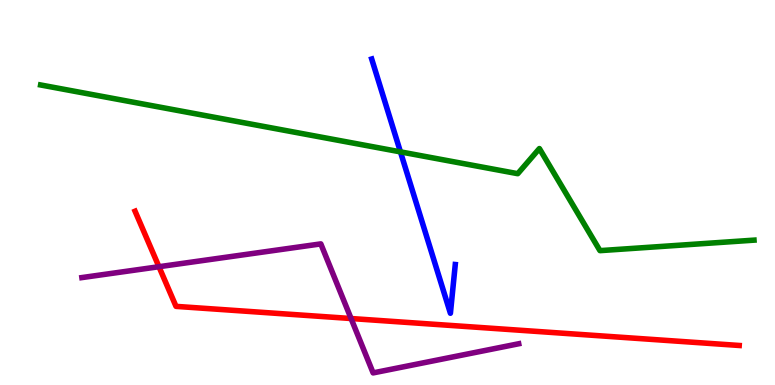[{'lines': ['blue', 'red'], 'intersections': []}, {'lines': ['green', 'red'], 'intersections': []}, {'lines': ['purple', 'red'], 'intersections': [{'x': 2.05, 'y': 3.07}, {'x': 4.53, 'y': 1.73}]}, {'lines': ['blue', 'green'], 'intersections': [{'x': 5.17, 'y': 6.06}]}, {'lines': ['blue', 'purple'], 'intersections': []}, {'lines': ['green', 'purple'], 'intersections': []}]